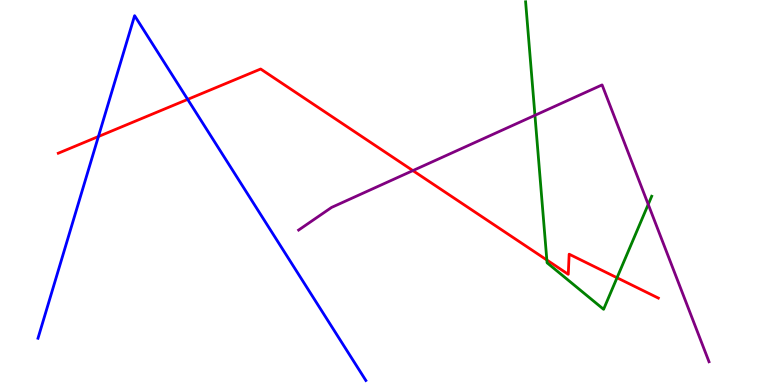[{'lines': ['blue', 'red'], 'intersections': [{'x': 1.27, 'y': 6.45}, {'x': 2.42, 'y': 7.42}]}, {'lines': ['green', 'red'], 'intersections': [{'x': 7.06, 'y': 3.25}, {'x': 7.96, 'y': 2.79}]}, {'lines': ['purple', 'red'], 'intersections': [{'x': 5.33, 'y': 5.57}]}, {'lines': ['blue', 'green'], 'intersections': []}, {'lines': ['blue', 'purple'], 'intersections': []}, {'lines': ['green', 'purple'], 'intersections': [{'x': 6.9, 'y': 7.0}, {'x': 8.36, 'y': 4.69}]}]